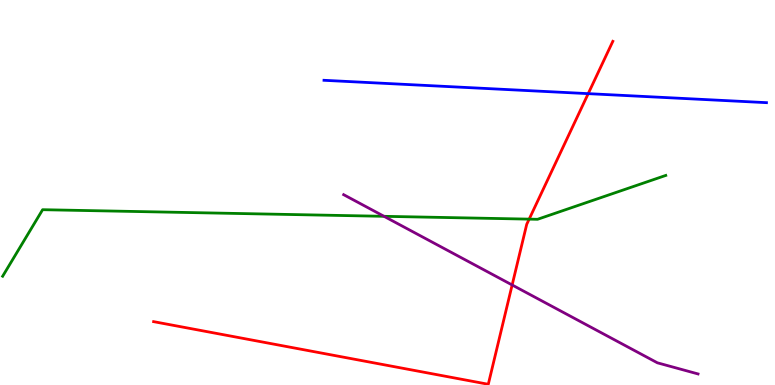[{'lines': ['blue', 'red'], 'intersections': [{'x': 7.59, 'y': 7.57}]}, {'lines': ['green', 'red'], 'intersections': [{'x': 6.83, 'y': 4.31}]}, {'lines': ['purple', 'red'], 'intersections': [{'x': 6.61, 'y': 2.6}]}, {'lines': ['blue', 'green'], 'intersections': []}, {'lines': ['blue', 'purple'], 'intersections': []}, {'lines': ['green', 'purple'], 'intersections': [{'x': 4.96, 'y': 4.38}]}]